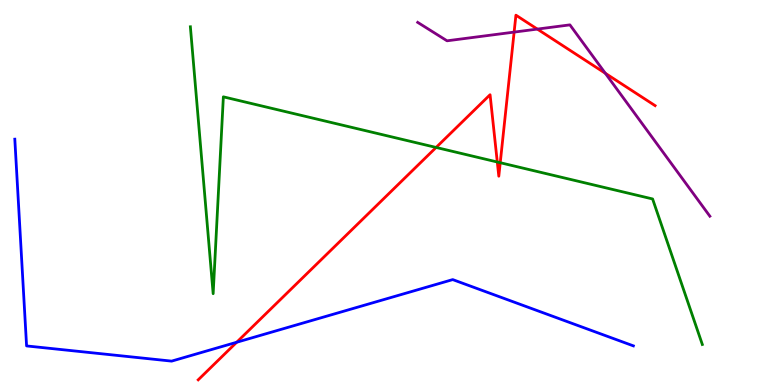[{'lines': ['blue', 'red'], 'intersections': [{'x': 3.05, 'y': 1.11}]}, {'lines': ['green', 'red'], 'intersections': [{'x': 5.63, 'y': 6.17}, {'x': 6.42, 'y': 5.79}, {'x': 6.45, 'y': 5.77}]}, {'lines': ['purple', 'red'], 'intersections': [{'x': 6.63, 'y': 9.17}, {'x': 6.93, 'y': 9.24}, {'x': 7.81, 'y': 8.1}]}, {'lines': ['blue', 'green'], 'intersections': []}, {'lines': ['blue', 'purple'], 'intersections': []}, {'lines': ['green', 'purple'], 'intersections': []}]